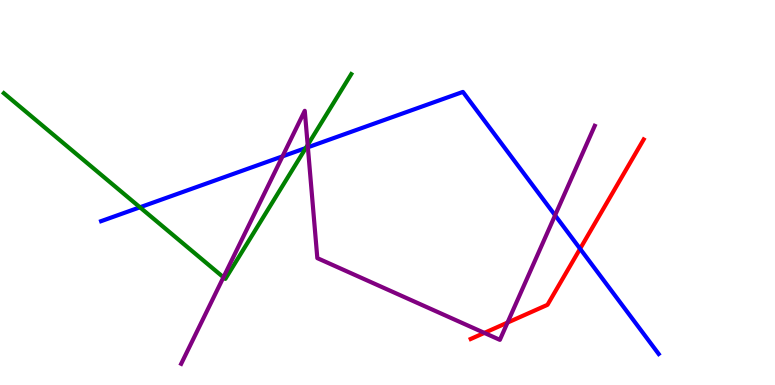[{'lines': ['blue', 'red'], 'intersections': [{'x': 7.49, 'y': 3.54}]}, {'lines': ['green', 'red'], 'intersections': []}, {'lines': ['purple', 'red'], 'intersections': [{'x': 6.25, 'y': 1.35}, {'x': 6.55, 'y': 1.62}]}, {'lines': ['blue', 'green'], 'intersections': [{'x': 1.81, 'y': 4.62}, {'x': 3.95, 'y': 6.16}]}, {'lines': ['blue', 'purple'], 'intersections': [{'x': 3.65, 'y': 5.94}, {'x': 3.97, 'y': 6.17}, {'x': 7.16, 'y': 4.41}]}, {'lines': ['green', 'purple'], 'intersections': [{'x': 2.88, 'y': 2.8}, {'x': 3.97, 'y': 6.23}]}]